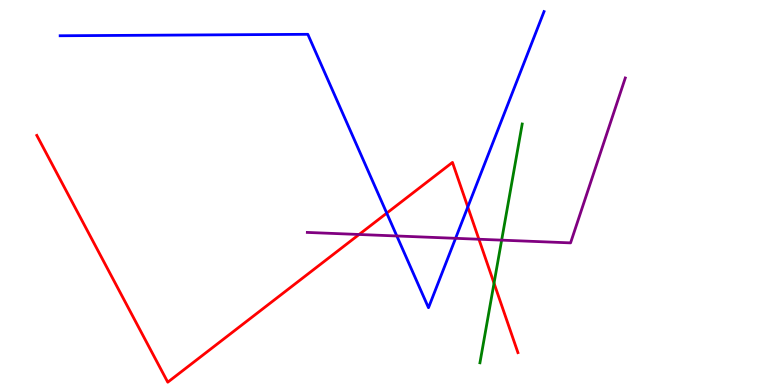[{'lines': ['blue', 'red'], 'intersections': [{'x': 4.99, 'y': 4.46}, {'x': 6.04, 'y': 4.62}]}, {'lines': ['green', 'red'], 'intersections': [{'x': 6.37, 'y': 2.64}]}, {'lines': ['purple', 'red'], 'intersections': [{'x': 4.63, 'y': 3.91}, {'x': 6.18, 'y': 3.79}]}, {'lines': ['blue', 'green'], 'intersections': []}, {'lines': ['blue', 'purple'], 'intersections': [{'x': 5.12, 'y': 3.87}, {'x': 5.88, 'y': 3.81}]}, {'lines': ['green', 'purple'], 'intersections': [{'x': 6.47, 'y': 3.76}]}]